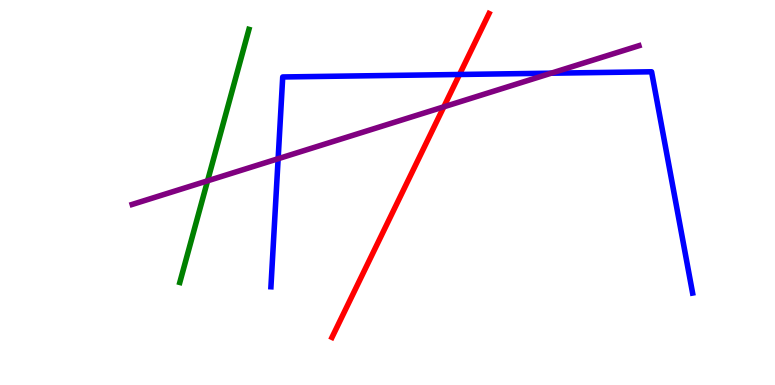[{'lines': ['blue', 'red'], 'intersections': [{'x': 5.93, 'y': 8.07}]}, {'lines': ['green', 'red'], 'intersections': []}, {'lines': ['purple', 'red'], 'intersections': [{'x': 5.73, 'y': 7.23}]}, {'lines': ['blue', 'green'], 'intersections': []}, {'lines': ['blue', 'purple'], 'intersections': [{'x': 3.59, 'y': 5.88}, {'x': 7.11, 'y': 8.1}]}, {'lines': ['green', 'purple'], 'intersections': [{'x': 2.68, 'y': 5.3}]}]